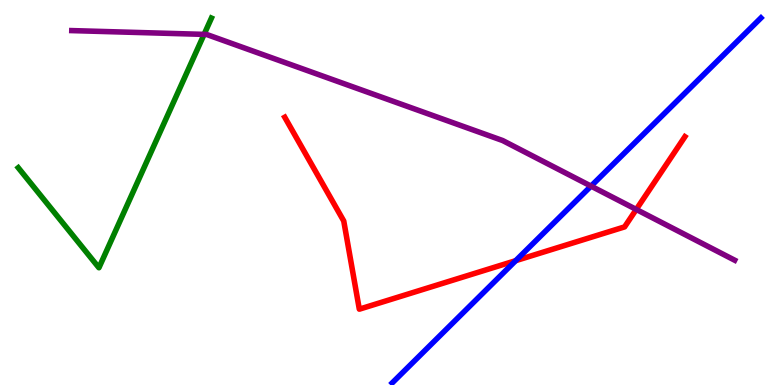[{'lines': ['blue', 'red'], 'intersections': [{'x': 6.65, 'y': 3.23}]}, {'lines': ['green', 'red'], 'intersections': []}, {'lines': ['purple', 'red'], 'intersections': [{'x': 8.21, 'y': 4.56}]}, {'lines': ['blue', 'green'], 'intersections': []}, {'lines': ['blue', 'purple'], 'intersections': [{'x': 7.63, 'y': 5.17}]}, {'lines': ['green', 'purple'], 'intersections': [{'x': 2.63, 'y': 9.11}]}]